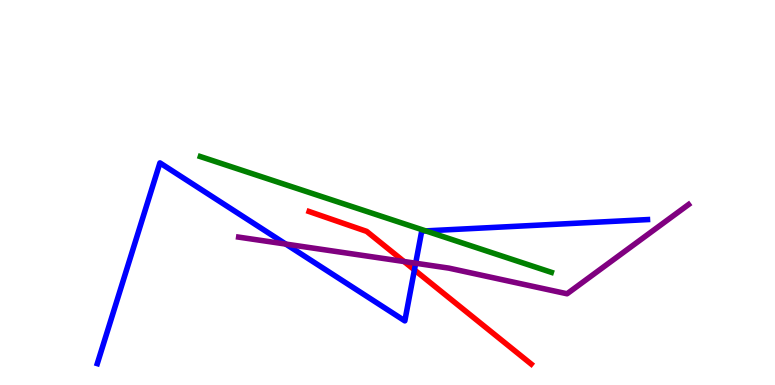[{'lines': ['blue', 'red'], 'intersections': [{'x': 5.35, 'y': 2.99}]}, {'lines': ['green', 'red'], 'intersections': []}, {'lines': ['purple', 'red'], 'intersections': [{'x': 5.21, 'y': 3.21}]}, {'lines': ['blue', 'green'], 'intersections': [{'x': 5.49, 'y': 4.0}]}, {'lines': ['blue', 'purple'], 'intersections': [{'x': 3.69, 'y': 3.66}, {'x': 5.36, 'y': 3.16}]}, {'lines': ['green', 'purple'], 'intersections': []}]